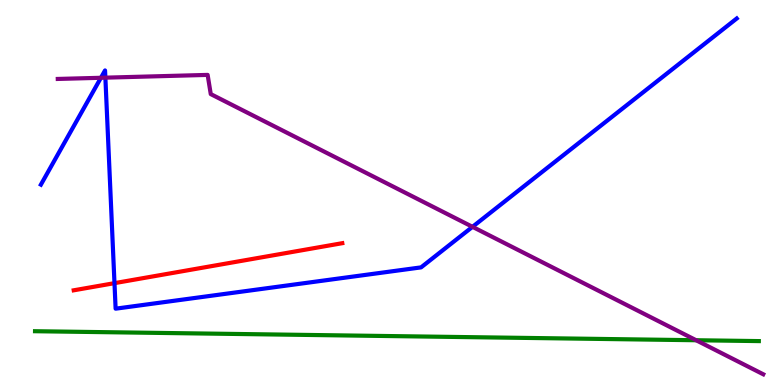[{'lines': ['blue', 'red'], 'intersections': [{'x': 1.48, 'y': 2.65}]}, {'lines': ['green', 'red'], 'intersections': []}, {'lines': ['purple', 'red'], 'intersections': []}, {'lines': ['blue', 'green'], 'intersections': []}, {'lines': ['blue', 'purple'], 'intersections': [{'x': 1.3, 'y': 7.98}, {'x': 1.36, 'y': 7.98}, {'x': 6.1, 'y': 4.11}]}, {'lines': ['green', 'purple'], 'intersections': [{'x': 8.98, 'y': 1.16}]}]